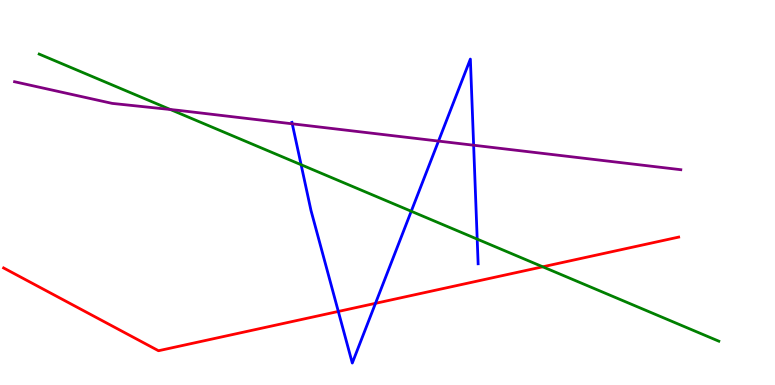[{'lines': ['blue', 'red'], 'intersections': [{'x': 4.37, 'y': 1.91}, {'x': 4.84, 'y': 2.12}]}, {'lines': ['green', 'red'], 'intersections': [{'x': 7.0, 'y': 3.07}]}, {'lines': ['purple', 'red'], 'intersections': []}, {'lines': ['blue', 'green'], 'intersections': [{'x': 3.89, 'y': 5.72}, {'x': 5.31, 'y': 4.51}, {'x': 6.16, 'y': 3.79}]}, {'lines': ['blue', 'purple'], 'intersections': [{'x': 3.77, 'y': 6.78}, {'x': 5.66, 'y': 6.34}, {'x': 6.11, 'y': 6.23}]}, {'lines': ['green', 'purple'], 'intersections': [{'x': 2.2, 'y': 7.16}]}]